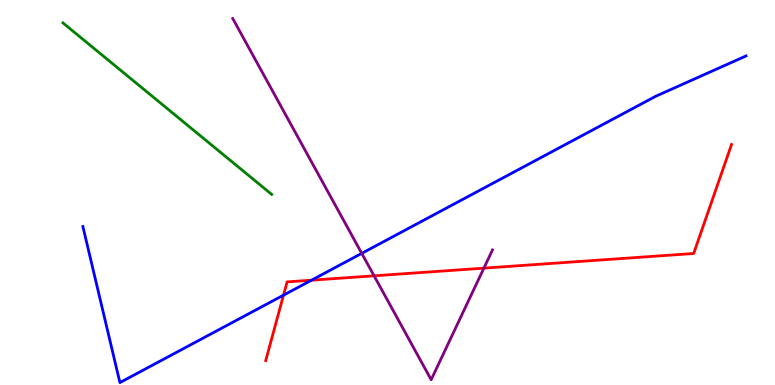[{'lines': ['blue', 'red'], 'intersections': [{'x': 3.66, 'y': 2.33}, {'x': 4.02, 'y': 2.72}]}, {'lines': ['green', 'red'], 'intersections': []}, {'lines': ['purple', 'red'], 'intersections': [{'x': 4.83, 'y': 2.84}, {'x': 6.24, 'y': 3.04}]}, {'lines': ['blue', 'green'], 'intersections': []}, {'lines': ['blue', 'purple'], 'intersections': [{'x': 4.67, 'y': 3.42}]}, {'lines': ['green', 'purple'], 'intersections': []}]